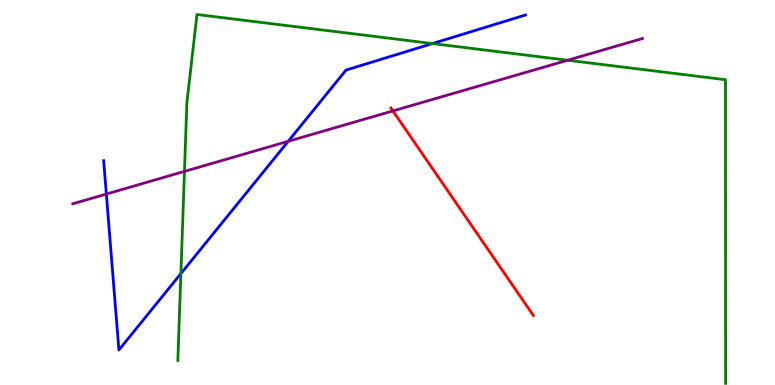[{'lines': ['blue', 'red'], 'intersections': []}, {'lines': ['green', 'red'], 'intersections': []}, {'lines': ['purple', 'red'], 'intersections': [{'x': 5.07, 'y': 7.12}]}, {'lines': ['blue', 'green'], 'intersections': [{'x': 2.33, 'y': 2.89}, {'x': 5.58, 'y': 8.87}]}, {'lines': ['blue', 'purple'], 'intersections': [{'x': 1.37, 'y': 4.96}, {'x': 3.72, 'y': 6.33}]}, {'lines': ['green', 'purple'], 'intersections': [{'x': 2.38, 'y': 5.55}, {'x': 7.32, 'y': 8.44}]}]